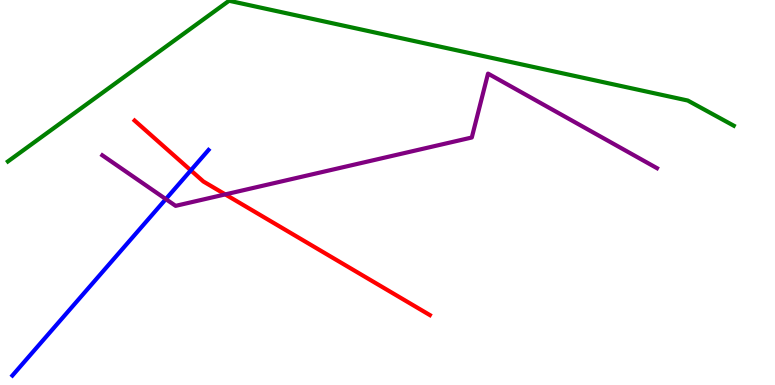[{'lines': ['blue', 'red'], 'intersections': [{'x': 2.46, 'y': 5.58}]}, {'lines': ['green', 'red'], 'intersections': []}, {'lines': ['purple', 'red'], 'intersections': [{'x': 2.91, 'y': 4.95}]}, {'lines': ['blue', 'green'], 'intersections': []}, {'lines': ['blue', 'purple'], 'intersections': [{'x': 2.14, 'y': 4.83}]}, {'lines': ['green', 'purple'], 'intersections': []}]